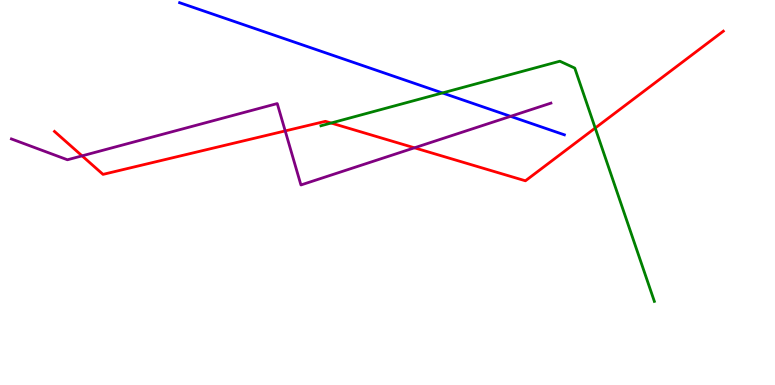[{'lines': ['blue', 'red'], 'intersections': []}, {'lines': ['green', 'red'], 'intersections': [{'x': 4.27, 'y': 6.8}, {'x': 7.68, 'y': 6.67}]}, {'lines': ['purple', 'red'], 'intersections': [{'x': 1.06, 'y': 5.95}, {'x': 3.68, 'y': 6.6}, {'x': 5.35, 'y': 6.16}]}, {'lines': ['blue', 'green'], 'intersections': [{'x': 5.71, 'y': 7.59}]}, {'lines': ['blue', 'purple'], 'intersections': [{'x': 6.59, 'y': 6.98}]}, {'lines': ['green', 'purple'], 'intersections': []}]